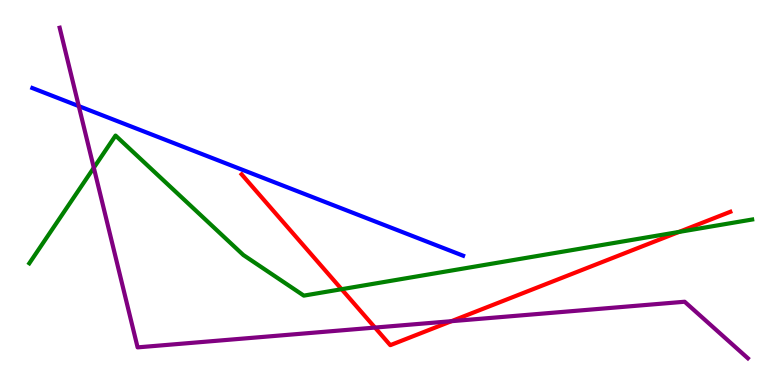[{'lines': ['blue', 'red'], 'intersections': []}, {'lines': ['green', 'red'], 'intersections': [{'x': 4.41, 'y': 2.49}, {'x': 8.76, 'y': 3.98}]}, {'lines': ['purple', 'red'], 'intersections': [{'x': 4.84, 'y': 1.49}, {'x': 5.82, 'y': 1.66}]}, {'lines': ['blue', 'green'], 'intersections': []}, {'lines': ['blue', 'purple'], 'intersections': [{'x': 1.02, 'y': 7.24}]}, {'lines': ['green', 'purple'], 'intersections': [{'x': 1.21, 'y': 5.64}]}]